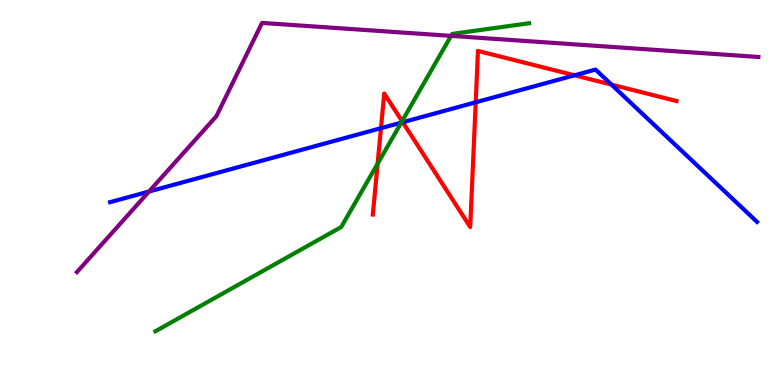[{'lines': ['blue', 'red'], 'intersections': [{'x': 4.92, 'y': 6.67}, {'x': 5.2, 'y': 6.83}, {'x': 6.14, 'y': 7.34}, {'x': 7.41, 'y': 8.04}, {'x': 7.89, 'y': 7.8}]}, {'lines': ['green', 'red'], 'intersections': [{'x': 4.87, 'y': 5.75}, {'x': 5.19, 'y': 6.85}]}, {'lines': ['purple', 'red'], 'intersections': []}, {'lines': ['blue', 'green'], 'intersections': [{'x': 5.18, 'y': 6.81}]}, {'lines': ['blue', 'purple'], 'intersections': [{'x': 1.92, 'y': 5.03}]}, {'lines': ['green', 'purple'], 'intersections': [{'x': 5.82, 'y': 9.07}]}]